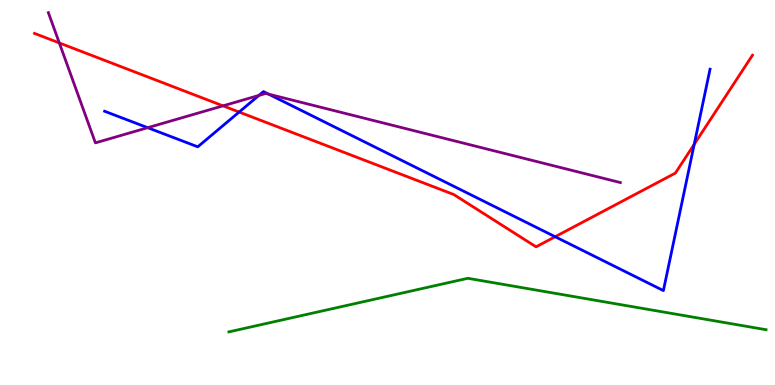[{'lines': ['blue', 'red'], 'intersections': [{'x': 3.09, 'y': 7.09}, {'x': 7.16, 'y': 3.85}, {'x': 8.96, 'y': 6.25}]}, {'lines': ['green', 'red'], 'intersections': []}, {'lines': ['purple', 'red'], 'intersections': [{'x': 0.765, 'y': 8.88}, {'x': 2.88, 'y': 7.25}]}, {'lines': ['blue', 'green'], 'intersections': []}, {'lines': ['blue', 'purple'], 'intersections': [{'x': 1.91, 'y': 6.68}, {'x': 3.34, 'y': 7.52}, {'x': 3.47, 'y': 7.55}]}, {'lines': ['green', 'purple'], 'intersections': []}]